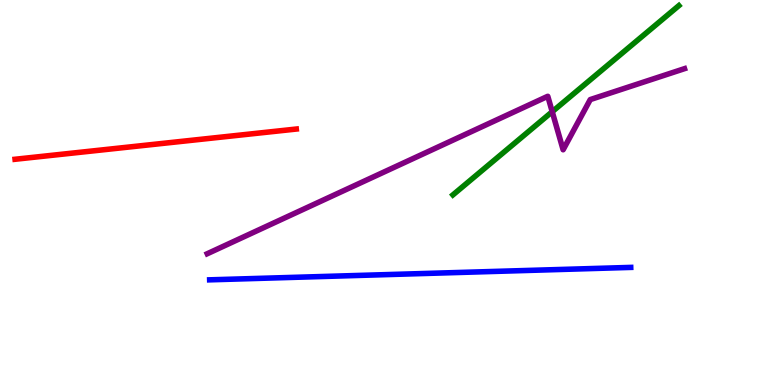[{'lines': ['blue', 'red'], 'intersections': []}, {'lines': ['green', 'red'], 'intersections': []}, {'lines': ['purple', 'red'], 'intersections': []}, {'lines': ['blue', 'green'], 'intersections': []}, {'lines': ['blue', 'purple'], 'intersections': []}, {'lines': ['green', 'purple'], 'intersections': [{'x': 7.13, 'y': 7.1}]}]